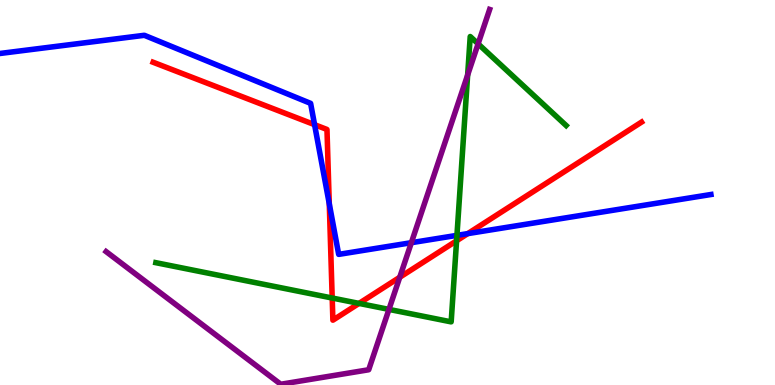[{'lines': ['blue', 'red'], 'intersections': [{'x': 4.06, 'y': 6.76}, {'x': 4.25, 'y': 4.71}, {'x': 6.04, 'y': 3.93}]}, {'lines': ['green', 'red'], 'intersections': [{'x': 4.29, 'y': 2.26}, {'x': 4.63, 'y': 2.12}, {'x': 5.89, 'y': 3.75}]}, {'lines': ['purple', 'red'], 'intersections': [{'x': 5.16, 'y': 2.8}]}, {'lines': ['blue', 'green'], 'intersections': [{'x': 5.9, 'y': 3.89}]}, {'lines': ['blue', 'purple'], 'intersections': [{'x': 5.31, 'y': 3.7}]}, {'lines': ['green', 'purple'], 'intersections': [{'x': 5.02, 'y': 1.96}, {'x': 6.03, 'y': 8.05}, {'x': 6.17, 'y': 8.86}]}]